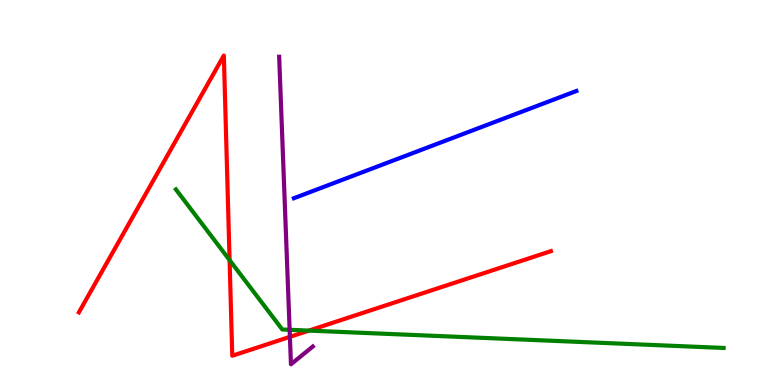[{'lines': ['blue', 'red'], 'intersections': []}, {'lines': ['green', 'red'], 'intersections': [{'x': 2.96, 'y': 3.24}, {'x': 3.99, 'y': 1.41}]}, {'lines': ['purple', 'red'], 'intersections': [{'x': 3.74, 'y': 1.25}]}, {'lines': ['blue', 'green'], 'intersections': []}, {'lines': ['blue', 'purple'], 'intersections': []}, {'lines': ['green', 'purple'], 'intersections': [{'x': 3.74, 'y': 1.43}]}]